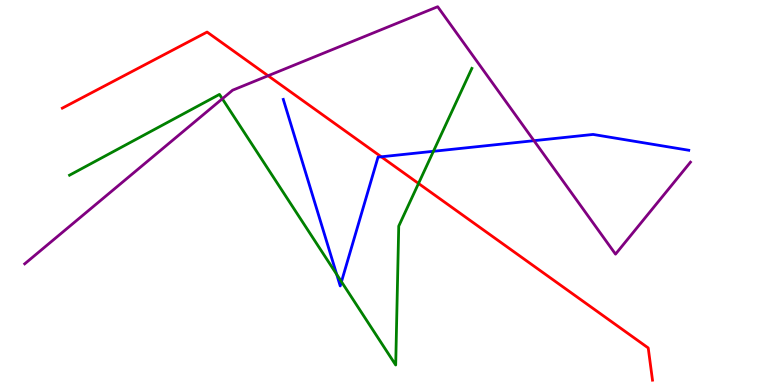[{'lines': ['blue', 'red'], 'intersections': [{'x': 4.92, 'y': 5.93}]}, {'lines': ['green', 'red'], 'intersections': [{'x': 5.4, 'y': 5.23}]}, {'lines': ['purple', 'red'], 'intersections': [{'x': 3.46, 'y': 8.03}]}, {'lines': ['blue', 'green'], 'intersections': [{'x': 4.34, 'y': 2.87}, {'x': 4.41, 'y': 2.68}, {'x': 5.59, 'y': 6.07}]}, {'lines': ['blue', 'purple'], 'intersections': [{'x': 6.89, 'y': 6.35}]}, {'lines': ['green', 'purple'], 'intersections': [{'x': 2.87, 'y': 7.43}]}]